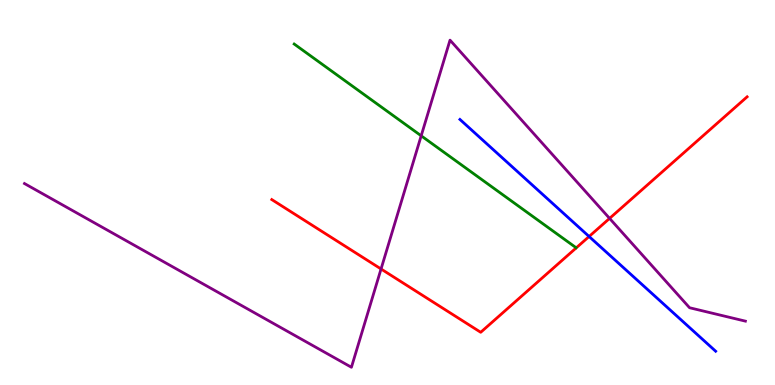[{'lines': ['blue', 'red'], 'intersections': [{'x': 7.6, 'y': 3.86}]}, {'lines': ['green', 'red'], 'intersections': []}, {'lines': ['purple', 'red'], 'intersections': [{'x': 4.92, 'y': 3.01}, {'x': 7.87, 'y': 4.33}]}, {'lines': ['blue', 'green'], 'intersections': []}, {'lines': ['blue', 'purple'], 'intersections': []}, {'lines': ['green', 'purple'], 'intersections': [{'x': 5.43, 'y': 6.47}]}]